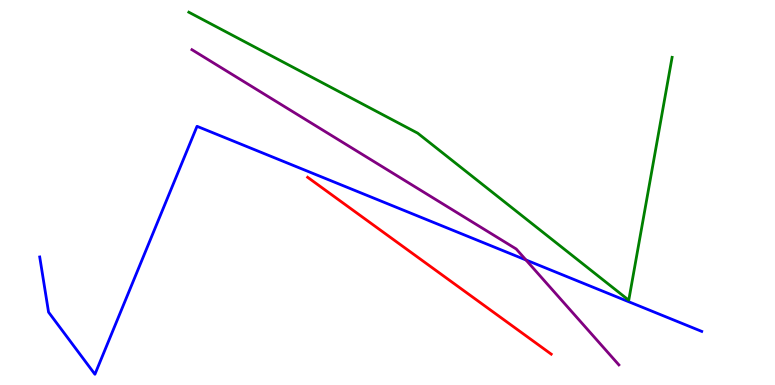[{'lines': ['blue', 'red'], 'intersections': []}, {'lines': ['green', 'red'], 'intersections': []}, {'lines': ['purple', 'red'], 'intersections': []}, {'lines': ['blue', 'green'], 'intersections': []}, {'lines': ['blue', 'purple'], 'intersections': [{'x': 6.79, 'y': 3.25}]}, {'lines': ['green', 'purple'], 'intersections': []}]